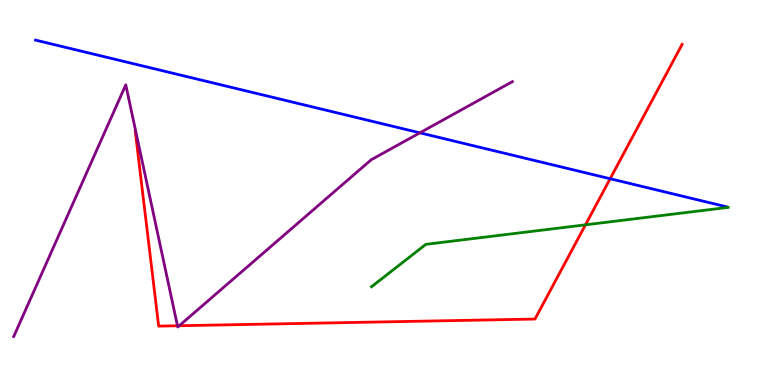[{'lines': ['blue', 'red'], 'intersections': [{'x': 7.87, 'y': 5.36}]}, {'lines': ['green', 'red'], 'intersections': [{'x': 7.55, 'y': 4.16}]}, {'lines': ['purple', 'red'], 'intersections': [{'x': 2.29, 'y': 1.54}, {'x': 2.31, 'y': 1.54}]}, {'lines': ['blue', 'green'], 'intersections': []}, {'lines': ['blue', 'purple'], 'intersections': [{'x': 5.42, 'y': 6.55}]}, {'lines': ['green', 'purple'], 'intersections': []}]